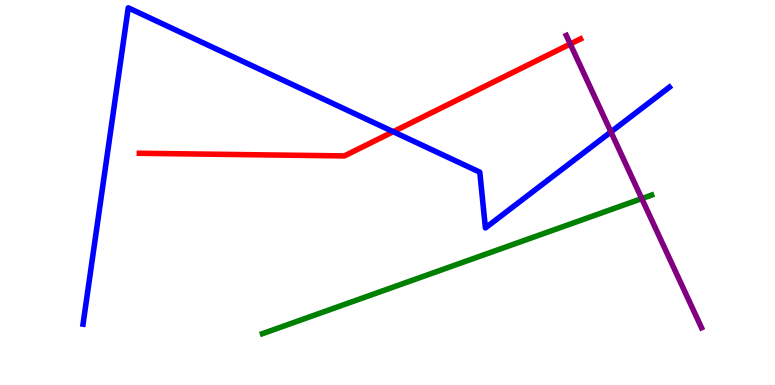[{'lines': ['blue', 'red'], 'intersections': [{'x': 5.07, 'y': 6.58}]}, {'lines': ['green', 'red'], 'intersections': []}, {'lines': ['purple', 'red'], 'intersections': [{'x': 7.36, 'y': 8.86}]}, {'lines': ['blue', 'green'], 'intersections': []}, {'lines': ['blue', 'purple'], 'intersections': [{'x': 7.88, 'y': 6.57}]}, {'lines': ['green', 'purple'], 'intersections': [{'x': 8.28, 'y': 4.84}]}]